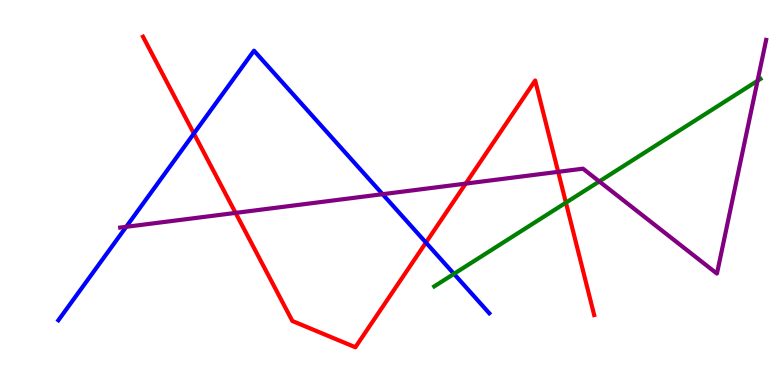[{'lines': ['blue', 'red'], 'intersections': [{'x': 2.5, 'y': 6.53}, {'x': 5.5, 'y': 3.7}]}, {'lines': ['green', 'red'], 'intersections': [{'x': 7.3, 'y': 4.74}]}, {'lines': ['purple', 'red'], 'intersections': [{'x': 3.04, 'y': 4.47}, {'x': 6.01, 'y': 5.23}, {'x': 7.2, 'y': 5.54}]}, {'lines': ['blue', 'green'], 'intersections': [{'x': 5.86, 'y': 2.89}]}, {'lines': ['blue', 'purple'], 'intersections': [{'x': 1.63, 'y': 4.11}, {'x': 4.94, 'y': 4.96}]}, {'lines': ['green', 'purple'], 'intersections': [{'x': 7.73, 'y': 5.29}, {'x': 9.77, 'y': 7.9}]}]